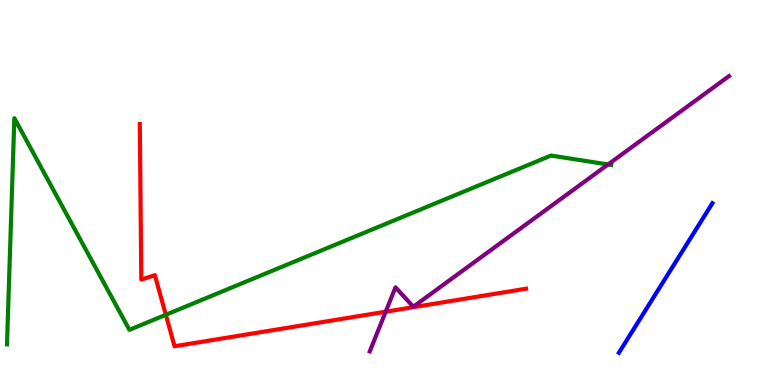[{'lines': ['blue', 'red'], 'intersections': []}, {'lines': ['green', 'red'], 'intersections': [{'x': 2.14, 'y': 1.82}]}, {'lines': ['purple', 'red'], 'intersections': [{'x': 4.98, 'y': 1.9}]}, {'lines': ['blue', 'green'], 'intersections': []}, {'lines': ['blue', 'purple'], 'intersections': []}, {'lines': ['green', 'purple'], 'intersections': [{'x': 7.85, 'y': 5.73}]}]